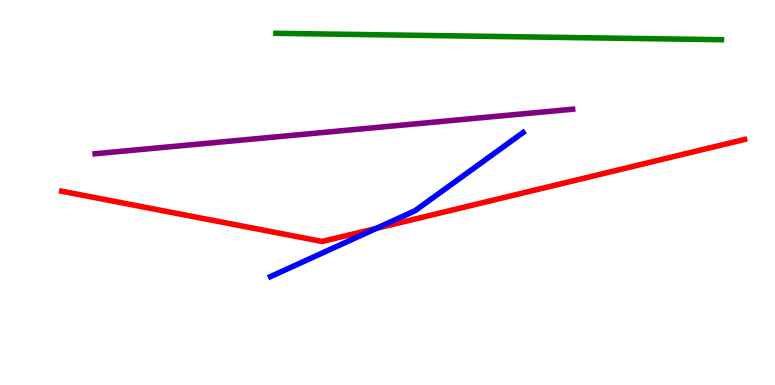[{'lines': ['blue', 'red'], 'intersections': [{'x': 4.86, 'y': 4.07}]}, {'lines': ['green', 'red'], 'intersections': []}, {'lines': ['purple', 'red'], 'intersections': []}, {'lines': ['blue', 'green'], 'intersections': []}, {'lines': ['blue', 'purple'], 'intersections': []}, {'lines': ['green', 'purple'], 'intersections': []}]